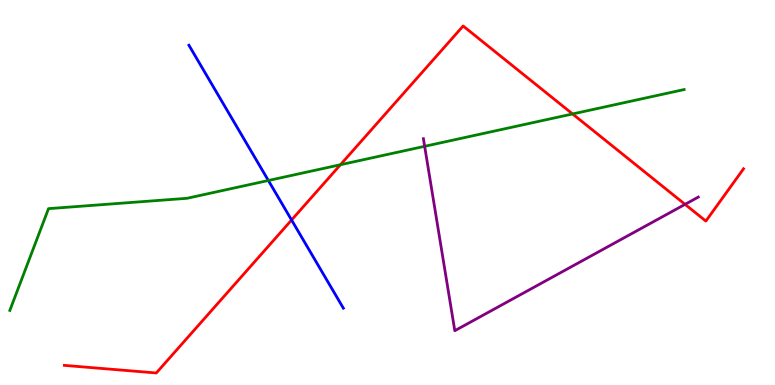[{'lines': ['blue', 'red'], 'intersections': [{'x': 3.76, 'y': 4.29}]}, {'lines': ['green', 'red'], 'intersections': [{'x': 4.39, 'y': 5.72}, {'x': 7.39, 'y': 7.04}]}, {'lines': ['purple', 'red'], 'intersections': [{'x': 8.84, 'y': 4.69}]}, {'lines': ['blue', 'green'], 'intersections': [{'x': 3.46, 'y': 5.31}]}, {'lines': ['blue', 'purple'], 'intersections': []}, {'lines': ['green', 'purple'], 'intersections': [{'x': 5.48, 'y': 6.2}]}]